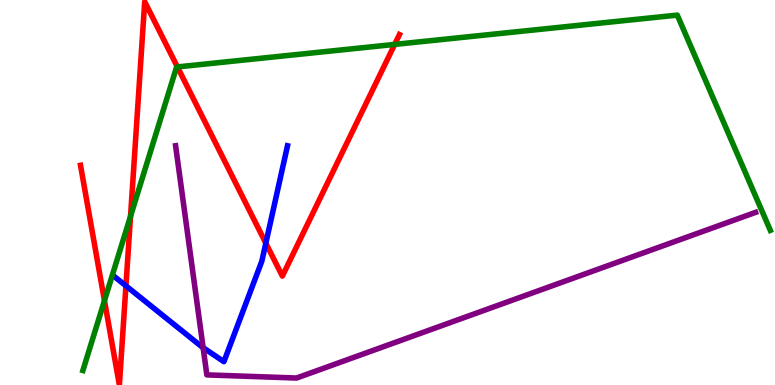[{'lines': ['blue', 'red'], 'intersections': [{'x': 1.62, 'y': 2.58}, {'x': 3.43, 'y': 3.68}]}, {'lines': ['green', 'red'], 'intersections': [{'x': 1.35, 'y': 2.19}, {'x': 1.68, 'y': 4.38}, {'x': 2.29, 'y': 8.26}, {'x': 5.09, 'y': 8.85}]}, {'lines': ['purple', 'red'], 'intersections': []}, {'lines': ['blue', 'green'], 'intersections': []}, {'lines': ['blue', 'purple'], 'intersections': [{'x': 2.62, 'y': 0.969}]}, {'lines': ['green', 'purple'], 'intersections': []}]